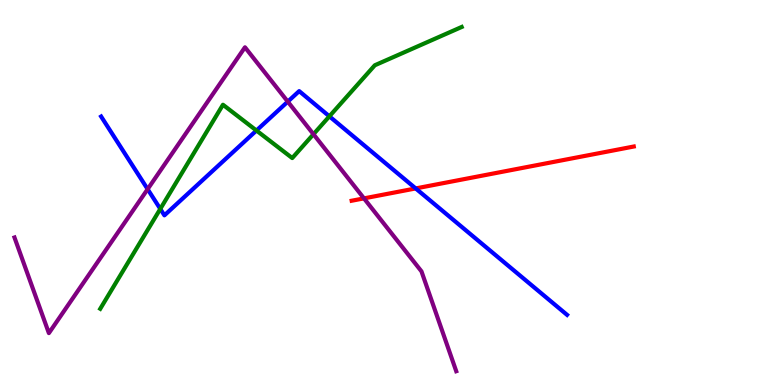[{'lines': ['blue', 'red'], 'intersections': [{'x': 5.36, 'y': 5.11}]}, {'lines': ['green', 'red'], 'intersections': []}, {'lines': ['purple', 'red'], 'intersections': [{'x': 4.7, 'y': 4.85}]}, {'lines': ['blue', 'green'], 'intersections': [{'x': 2.07, 'y': 4.57}, {'x': 3.31, 'y': 6.61}, {'x': 4.25, 'y': 6.98}]}, {'lines': ['blue', 'purple'], 'intersections': [{'x': 1.91, 'y': 5.09}, {'x': 3.71, 'y': 7.36}]}, {'lines': ['green', 'purple'], 'intersections': [{'x': 4.04, 'y': 6.51}]}]